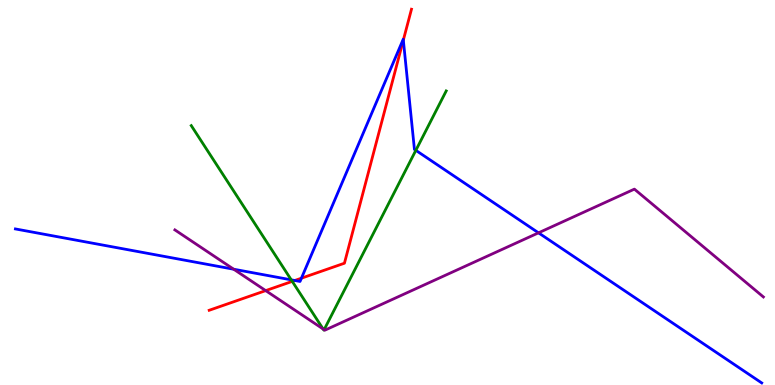[{'lines': ['blue', 'red'], 'intersections': [{'x': 3.8, 'y': 2.71}, {'x': 3.89, 'y': 2.77}, {'x': 5.2, 'y': 8.96}]}, {'lines': ['green', 'red'], 'intersections': [{'x': 3.77, 'y': 2.69}]}, {'lines': ['purple', 'red'], 'intersections': [{'x': 3.43, 'y': 2.45}]}, {'lines': ['blue', 'green'], 'intersections': [{'x': 3.76, 'y': 2.73}, {'x': 5.37, 'y': 6.1}]}, {'lines': ['blue', 'purple'], 'intersections': [{'x': 3.02, 'y': 3.01}, {'x': 6.95, 'y': 3.95}]}, {'lines': ['green', 'purple'], 'intersections': [{'x': 4.17, 'y': 1.45}, {'x': 4.18, 'y': 1.44}]}]